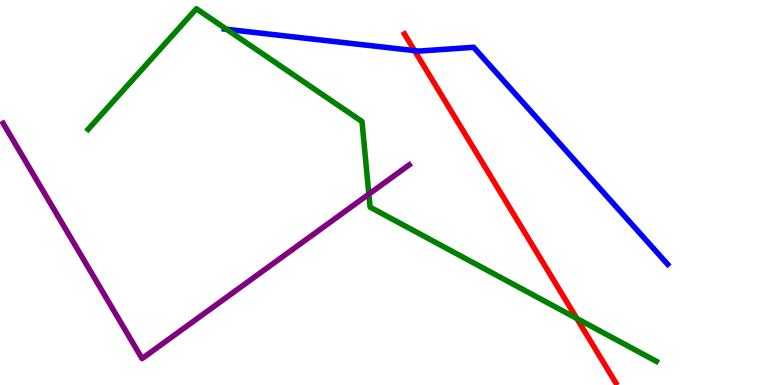[{'lines': ['blue', 'red'], 'intersections': [{'x': 5.35, 'y': 8.68}]}, {'lines': ['green', 'red'], 'intersections': [{'x': 7.44, 'y': 1.73}]}, {'lines': ['purple', 'red'], 'intersections': []}, {'lines': ['blue', 'green'], 'intersections': [{'x': 2.92, 'y': 9.24}]}, {'lines': ['blue', 'purple'], 'intersections': []}, {'lines': ['green', 'purple'], 'intersections': [{'x': 4.76, 'y': 4.96}]}]